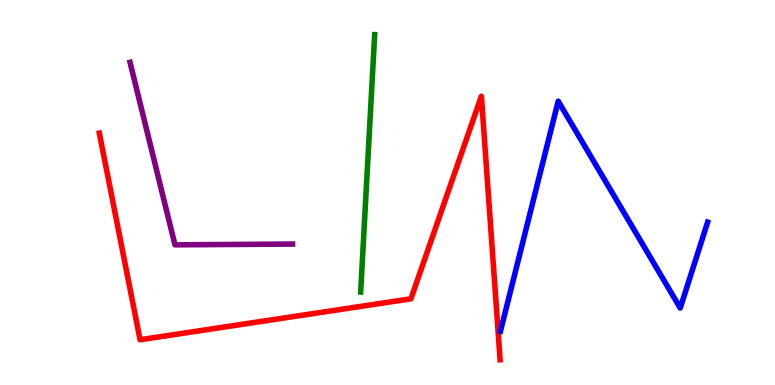[{'lines': ['blue', 'red'], 'intersections': []}, {'lines': ['green', 'red'], 'intersections': []}, {'lines': ['purple', 'red'], 'intersections': []}, {'lines': ['blue', 'green'], 'intersections': []}, {'lines': ['blue', 'purple'], 'intersections': []}, {'lines': ['green', 'purple'], 'intersections': []}]